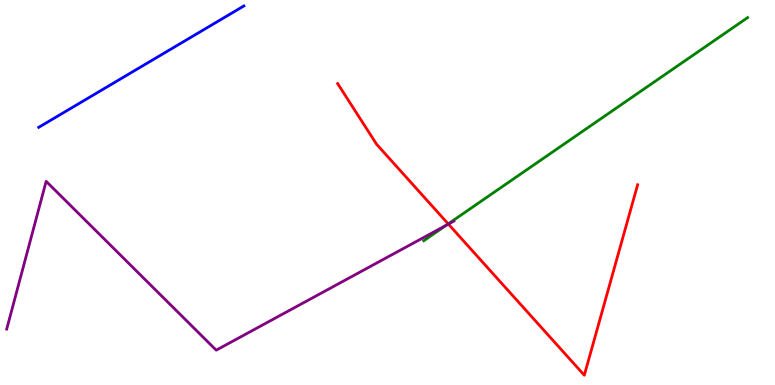[{'lines': ['blue', 'red'], 'intersections': []}, {'lines': ['green', 'red'], 'intersections': [{'x': 5.78, 'y': 4.18}]}, {'lines': ['purple', 'red'], 'intersections': [{'x': 5.79, 'y': 4.18}]}, {'lines': ['blue', 'green'], 'intersections': []}, {'lines': ['blue', 'purple'], 'intersections': []}, {'lines': ['green', 'purple'], 'intersections': [{'x': 5.76, 'y': 4.15}]}]